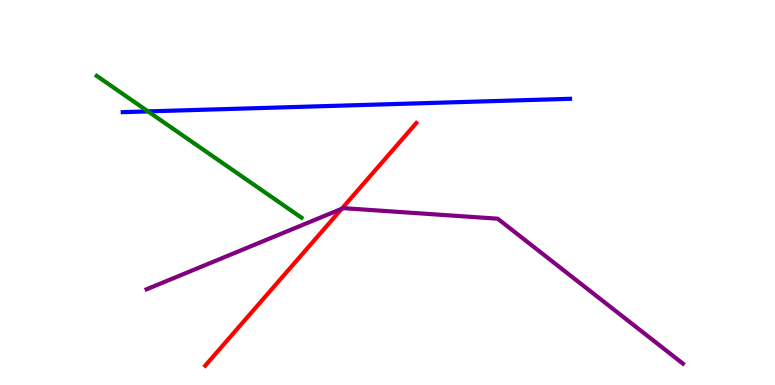[{'lines': ['blue', 'red'], 'intersections': []}, {'lines': ['green', 'red'], 'intersections': []}, {'lines': ['purple', 'red'], 'intersections': [{'x': 4.41, 'y': 4.58}]}, {'lines': ['blue', 'green'], 'intersections': [{'x': 1.91, 'y': 7.11}]}, {'lines': ['blue', 'purple'], 'intersections': []}, {'lines': ['green', 'purple'], 'intersections': []}]